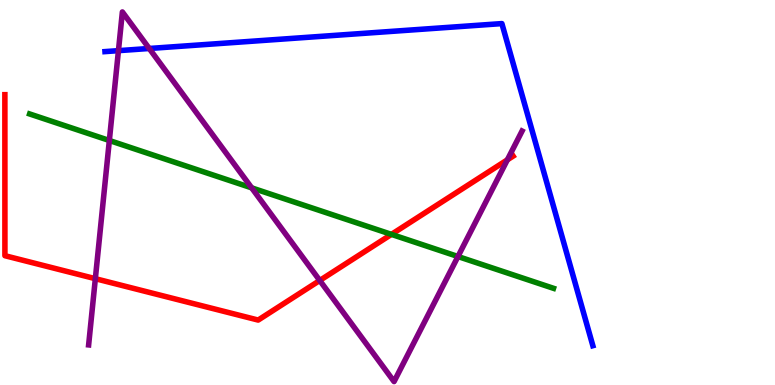[{'lines': ['blue', 'red'], 'intersections': []}, {'lines': ['green', 'red'], 'intersections': [{'x': 5.05, 'y': 3.91}]}, {'lines': ['purple', 'red'], 'intersections': [{'x': 1.23, 'y': 2.76}, {'x': 4.13, 'y': 2.71}, {'x': 6.55, 'y': 5.85}]}, {'lines': ['blue', 'green'], 'intersections': []}, {'lines': ['blue', 'purple'], 'intersections': [{'x': 1.53, 'y': 8.68}, {'x': 1.93, 'y': 8.74}]}, {'lines': ['green', 'purple'], 'intersections': [{'x': 1.41, 'y': 6.35}, {'x': 3.25, 'y': 5.12}, {'x': 5.91, 'y': 3.34}]}]